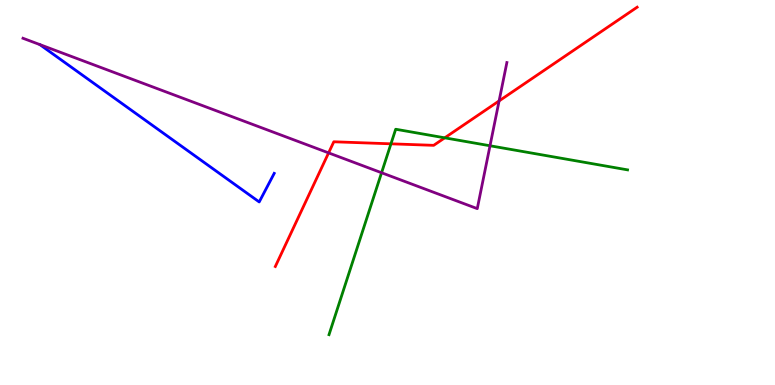[{'lines': ['blue', 'red'], 'intersections': []}, {'lines': ['green', 'red'], 'intersections': [{'x': 5.04, 'y': 6.26}, {'x': 5.74, 'y': 6.42}]}, {'lines': ['purple', 'red'], 'intersections': [{'x': 4.24, 'y': 6.03}, {'x': 6.44, 'y': 7.38}]}, {'lines': ['blue', 'green'], 'intersections': []}, {'lines': ['blue', 'purple'], 'intersections': []}, {'lines': ['green', 'purple'], 'intersections': [{'x': 4.92, 'y': 5.51}, {'x': 6.32, 'y': 6.21}]}]